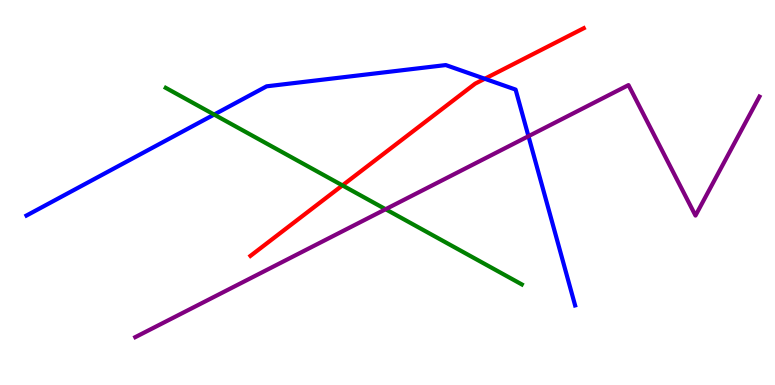[{'lines': ['blue', 'red'], 'intersections': [{'x': 6.26, 'y': 7.95}]}, {'lines': ['green', 'red'], 'intersections': [{'x': 4.42, 'y': 5.18}]}, {'lines': ['purple', 'red'], 'intersections': []}, {'lines': ['blue', 'green'], 'intersections': [{'x': 2.76, 'y': 7.02}]}, {'lines': ['blue', 'purple'], 'intersections': [{'x': 6.82, 'y': 6.46}]}, {'lines': ['green', 'purple'], 'intersections': [{'x': 4.98, 'y': 4.57}]}]